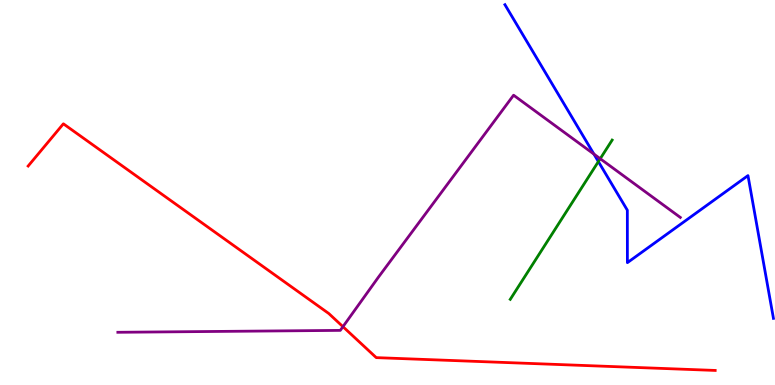[{'lines': ['blue', 'red'], 'intersections': []}, {'lines': ['green', 'red'], 'intersections': []}, {'lines': ['purple', 'red'], 'intersections': [{'x': 4.43, 'y': 1.51}]}, {'lines': ['blue', 'green'], 'intersections': [{'x': 7.72, 'y': 5.8}]}, {'lines': ['blue', 'purple'], 'intersections': [{'x': 7.66, 'y': 6.0}]}, {'lines': ['green', 'purple'], 'intersections': [{'x': 7.74, 'y': 5.88}]}]